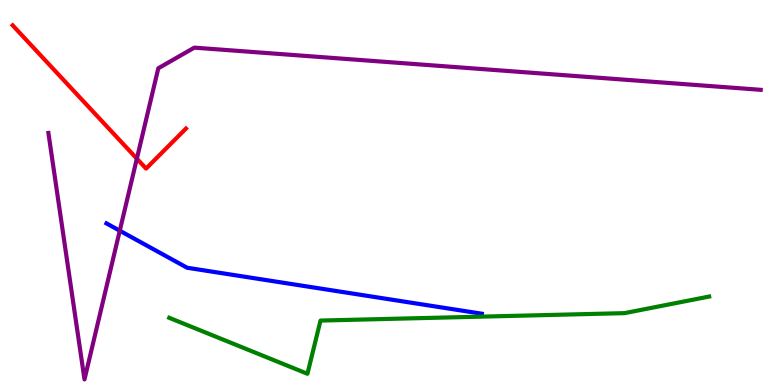[{'lines': ['blue', 'red'], 'intersections': []}, {'lines': ['green', 'red'], 'intersections': []}, {'lines': ['purple', 'red'], 'intersections': [{'x': 1.77, 'y': 5.88}]}, {'lines': ['blue', 'green'], 'intersections': []}, {'lines': ['blue', 'purple'], 'intersections': [{'x': 1.55, 'y': 4.01}]}, {'lines': ['green', 'purple'], 'intersections': []}]